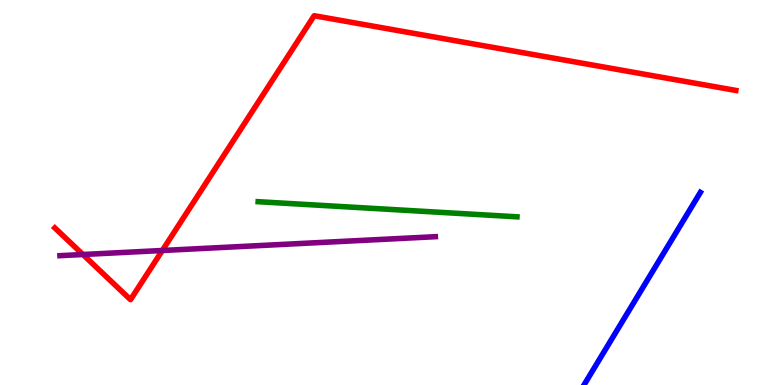[{'lines': ['blue', 'red'], 'intersections': []}, {'lines': ['green', 'red'], 'intersections': []}, {'lines': ['purple', 'red'], 'intersections': [{'x': 1.07, 'y': 3.39}, {'x': 2.09, 'y': 3.49}]}, {'lines': ['blue', 'green'], 'intersections': []}, {'lines': ['blue', 'purple'], 'intersections': []}, {'lines': ['green', 'purple'], 'intersections': []}]